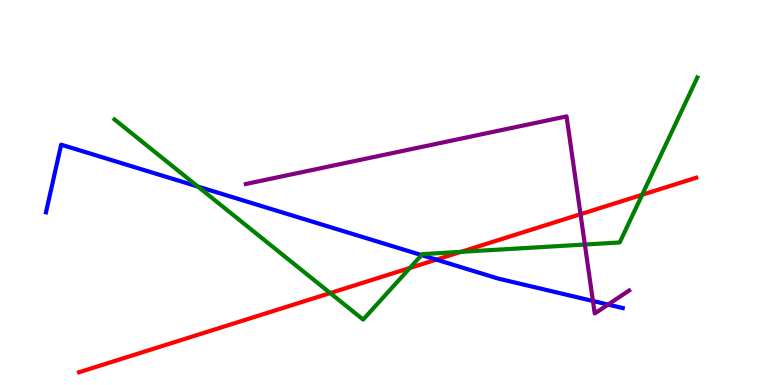[{'lines': ['blue', 'red'], 'intersections': [{'x': 5.63, 'y': 3.26}]}, {'lines': ['green', 'red'], 'intersections': [{'x': 4.26, 'y': 2.39}, {'x': 5.29, 'y': 3.04}, {'x': 5.95, 'y': 3.46}, {'x': 8.29, 'y': 4.94}]}, {'lines': ['purple', 'red'], 'intersections': [{'x': 7.49, 'y': 4.44}]}, {'lines': ['blue', 'green'], 'intersections': [{'x': 2.55, 'y': 5.15}, {'x': 5.44, 'y': 3.37}]}, {'lines': ['blue', 'purple'], 'intersections': [{'x': 7.65, 'y': 2.18}, {'x': 7.85, 'y': 2.09}]}, {'lines': ['green', 'purple'], 'intersections': [{'x': 7.55, 'y': 3.65}]}]